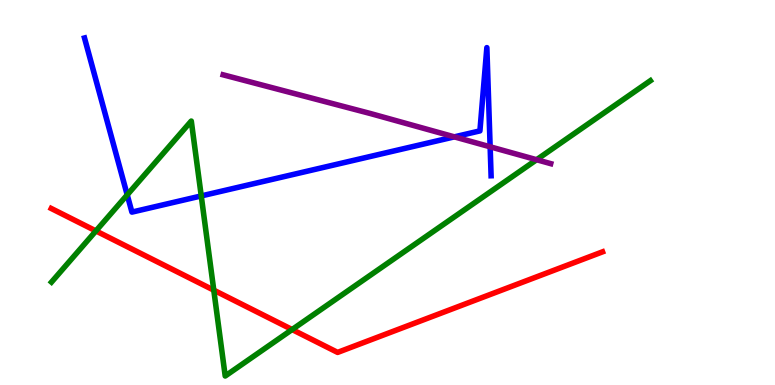[{'lines': ['blue', 'red'], 'intersections': []}, {'lines': ['green', 'red'], 'intersections': [{'x': 1.24, 'y': 4.0}, {'x': 2.76, 'y': 2.46}, {'x': 3.77, 'y': 1.44}]}, {'lines': ['purple', 'red'], 'intersections': []}, {'lines': ['blue', 'green'], 'intersections': [{'x': 1.64, 'y': 4.94}, {'x': 2.6, 'y': 4.91}]}, {'lines': ['blue', 'purple'], 'intersections': [{'x': 5.86, 'y': 6.45}, {'x': 6.32, 'y': 6.19}]}, {'lines': ['green', 'purple'], 'intersections': [{'x': 6.92, 'y': 5.85}]}]